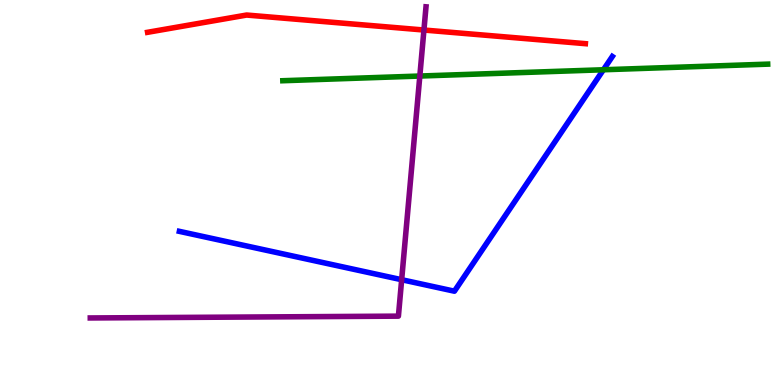[{'lines': ['blue', 'red'], 'intersections': []}, {'lines': ['green', 'red'], 'intersections': []}, {'lines': ['purple', 'red'], 'intersections': [{'x': 5.47, 'y': 9.22}]}, {'lines': ['blue', 'green'], 'intersections': [{'x': 7.79, 'y': 8.19}]}, {'lines': ['blue', 'purple'], 'intersections': [{'x': 5.18, 'y': 2.73}]}, {'lines': ['green', 'purple'], 'intersections': [{'x': 5.42, 'y': 8.02}]}]